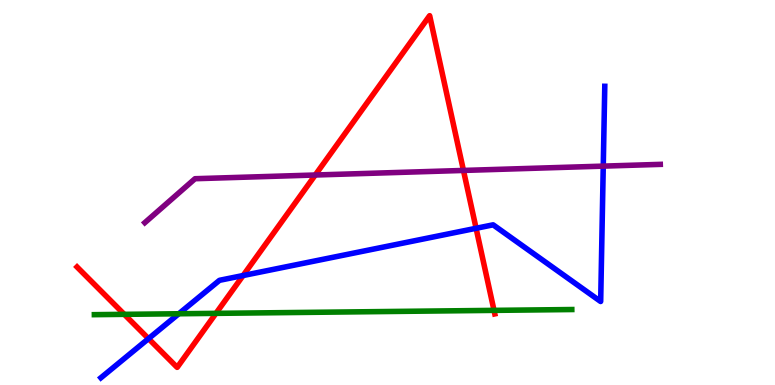[{'lines': ['blue', 'red'], 'intersections': [{'x': 1.92, 'y': 1.2}, {'x': 3.14, 'y': 2.84}, {'x': 6.14, 'y': 4.07}]}, {'lines': ['green', 'red'], 'intersections': [{'x': 1.6, 'y': 1.84}, {'x': 2.79, 'y': 1.86}, {'x': 6.37, 'y': 1.94}]}, {'lines': ['purple', 'red'], 'intersections': [{'x': 4.07, 'y': 5.45}, {'x': 5.98, 'y': 5.57}]}, {'lines': ['blue', 'green'], 'intersections': [{'x': 2.31, 'y': 1.85}]}, {'lines': ['blue', 'purple'], 'intersections': [{'x': 7.78, 'y': 5.69}]}, {'lines': ['green', 'purple'], 'intersections': []}]